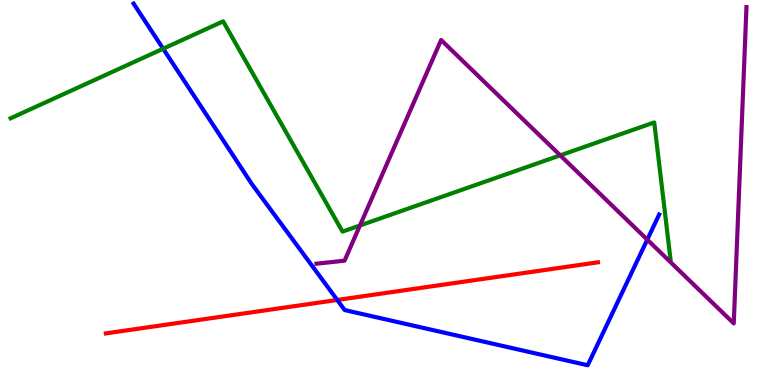[{'lines': ['blue', 'red'], 'intersections': [{'x': 4.35, 'y': 2.21}]}, {'lines': ['green', 'red'], 'intersections': []}, {'lines': ['purple', 'red'], 'intersections': []}, {'lines': ['blue', 'green'], 'intersections': [{'x': 2.11, 'y': 8.73}]}, {'lines': ['blue', 'purple'], 'intersections': [{'x': 8.35, 'y': 3.78}]}, {'lines': ['green', 'purple'], 'intersections': [{'x': 4.64, 'y': 4.14}, {'x': 7.23, 'y': 5.96}]}]